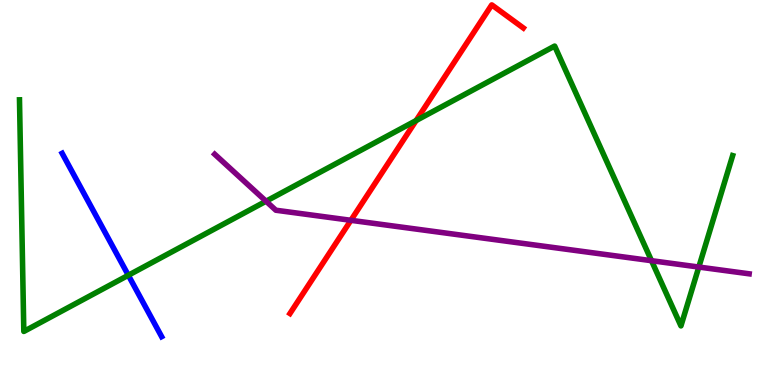[{'lines': ['blue', 'red'], 'intersections': []}, {'lines': ['green', 'red'], 'intersections': [{'x': 5.37, 'y': 6.87}]}, {'lines': ['purple', 'red'], 'intersections': [{'x': 4.53, 'y': 4.28}]}, {'lines': ['blue', 'green'], 'intersections': [{'x': 1.66, 'y': 2.85}]}, {'lines': ['blue', 'purple'], 'intersections': []}, {'lines': ['green', 'purple'], 'intersections': [{'x': 3.43, 'y': 4.77}, {'x': 8.41, 'y': 3.23}, {'x': 9.02, 'y': 3.06}]}]